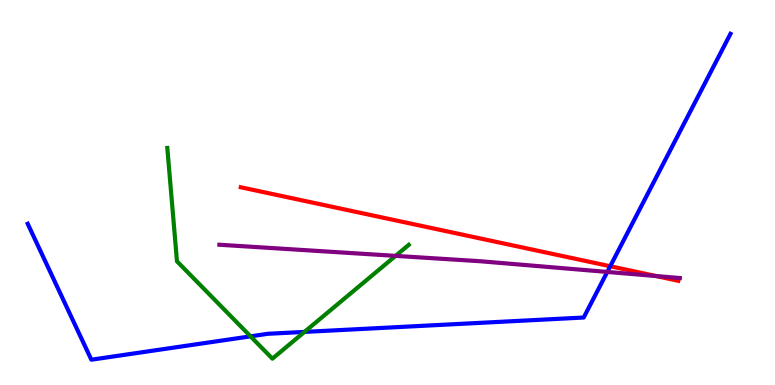[{'lines': ['blue', 'red'], 'intersections': [{'x': 7.87, 'y': 3.08}]}, {'lines': ['green', 'red'], 'intersections': []}, {'lines': ['purple', 'red'], 'intersections': [{'x': 8.47, 'y': 2.83}]}, {'lines': ['blue', 'green'], 'intersections': [{'x': 3.23, 'y': 1.26}, {'x': 3.93, 'y': 1.38}]}, {'lines': ['blue', 'purple'], 'intersections': [{'x': 7.84, 'y': 2.94}]}, {'lines': ['green', 'purple'], 'intersections': [{'x': 5.1, 'y': 3.35}]}]